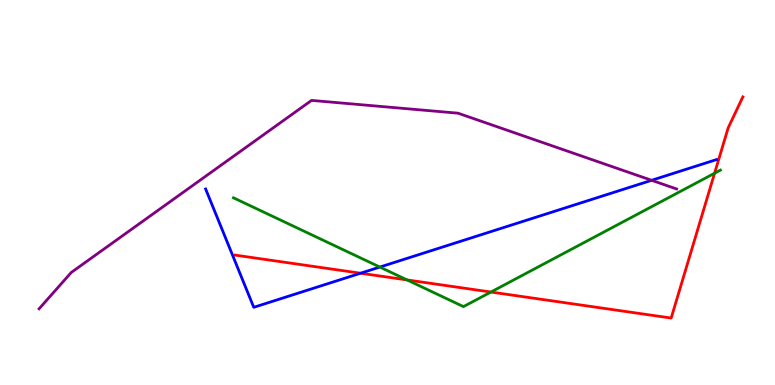[{'lines': ['blue', 'red'], 'intersections': [{'x': 4.65, 'y': 2.9}]}, {'lines': ['green', 'red'], 'intersections': [{'x': 5.25, 'y': 2.73}, {'x': 6.33, 'y': 2.41}, {'x': 9.22, 'y': 5.5}]}, {'lines': ['purple', 'red'], 'intersections': []}, {'lines': ['blue', 'green'], 'intersections': [{'x': 4.9, 'y': 3.06}]}, {'lines': ['blue', 'purple'], 'intersections': [{'x': 8.41, 'y': 5.32}]}, {'lines': ['green', 'purple'], 'intersections': []}]